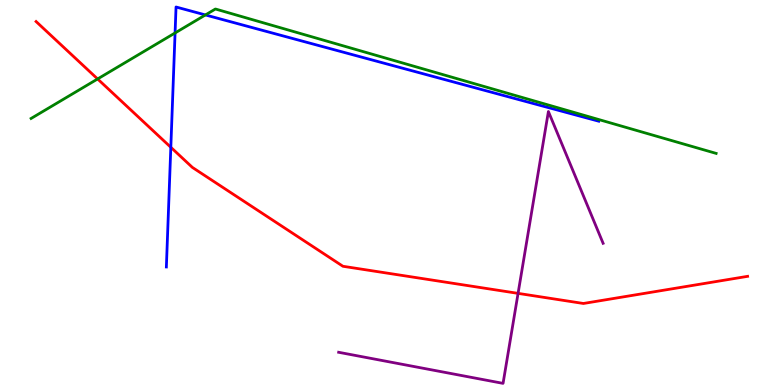[{'lines': ['blue', 'red'], 'intersections': [{'x': 2.2, 'y': 6.17}]}, {'lines': ['green', 'red'], 'intersections': [{'x': 1.26, 'y': 7.95}]}, {'lines': ['purple', 'red'], 'intersections': [{'x': 6.68, 'y': 2.38}]}, {'lines': ['blue', 'green'], 'intersections': [{'x': 2.26, 'y': 9.14}, {'x': 2.65, 'y': 9.61}]}, {'lines': ['blue', 'purple'], 'intersections': []}, {'lines': ['green', 'purple'], 'intersections': []}]